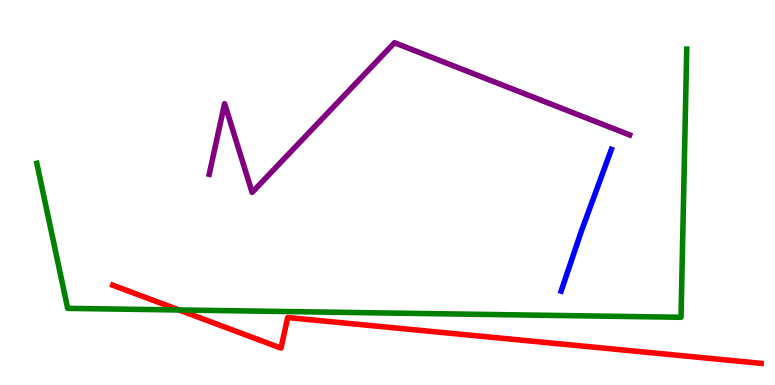[{'lines': ['blue', 'red'], 'intersections': []}, {'lines': ['green', 'red'], 'intersections': [{'x': 2.31, 'y': 1.95}]}, {'lines': ['purple', 'red'], 'intersections': []}, {'lines': ['blue', 'green'], 'intersections': []}, {'lines': ['blue', 'purple'], 'intersections': []}, {'lines': ['green', 'purple'], 'intersections': []}]